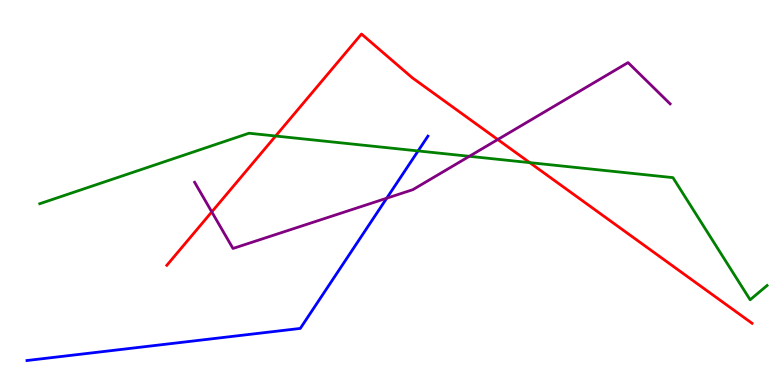[{'lines': ['blue', 'red'], 'intersections': []}, {'lines': ['green', 'red'], 'intersections': [{'x': 3.56, 'y': 6.47}, {'x': 6.84, 'y': 5.78}]}, {'lines': ['purple', 'red'], 'intersections': [{'x': 2.73, 'y': 4.5}, {'x': 6.42, 'y': 6.38}]}, {'lines': ['blue', 'green'], 'intersections': [{'x': 5.39, 'y': 6.08}]}, {'lines': ['blue', 'purple'], 'intersections': [{'x': 4.99, 'y': 4.85}]}, {'lines': ['green', 'purple'], 'intersections': [{'x': 6.06, 'y': 5.94}]}]